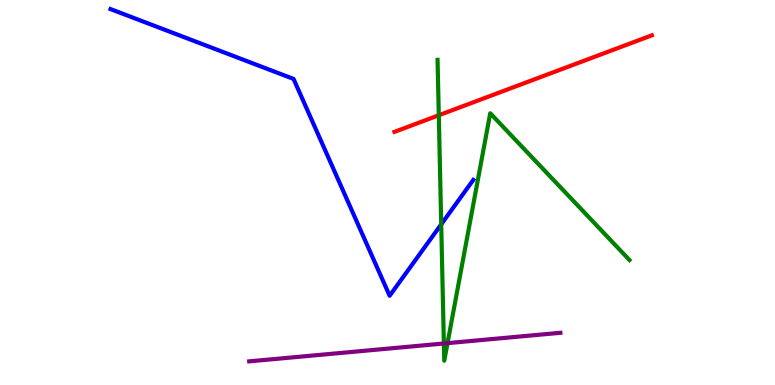[{'lines': ['blue', 'red'], 'intersections': []}, {'lines': ['green', 'red'], 'intersections': [{'x': 5.66, 'y': 7.01}]}, {'lines': ['purple', 'red'], 'intersections': []}, {'lines': ['blue', 'green'], 'intersections': [{'x': 5.69, 'y': 4.17}]}, {'lines': ['blue', 'purple'], 'intersections': []}, {'lines': ['green', 'purple'], 'intersections': [{'x': 5.73, 'y': 1.08}, {'x': 5.77, 'y': 1.09}]}]